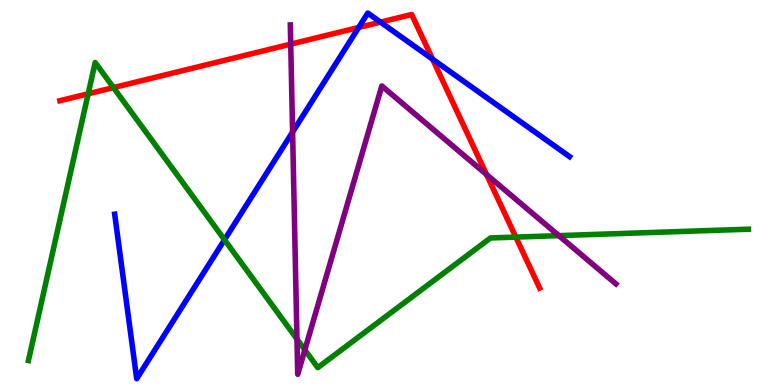[{'lines': ['blue', 'red'], 'intersections': [{'x': 4.63, 'y': 9.29}, {'x': 4.91, 'y': 9.43}, {'x': 5.58, 'y': 8.46}]}, {'lines': ['green', 'red'], 'intersections': [{'x': 1.14, 'y': 7.56}, {'x': 1.46, 'y': 7.72}, {'x': 6.66, 'y': 3.84}]}, {'lines': ['purple', 'red'], 'intersections': [{'x': 3.75, 'y': 8.85}, {'x': 6.28, 'y': 5.47}]}, {'lines': ['blue', 'green'], 'intersections': [{'x': 2.9, 'y': 3.77}]}, {'lines': ['blue', 'purple'], 'intersections': [{'x': 3.78, 'y': 6.57}]}, {'lines': ['green', 'purple'], 'intersections': [{'x': 3.83, 'y': 1.19}, {'x': 3.93, 'y': 0.912}, {'x': 7.21, 'y': 3.88}]}]